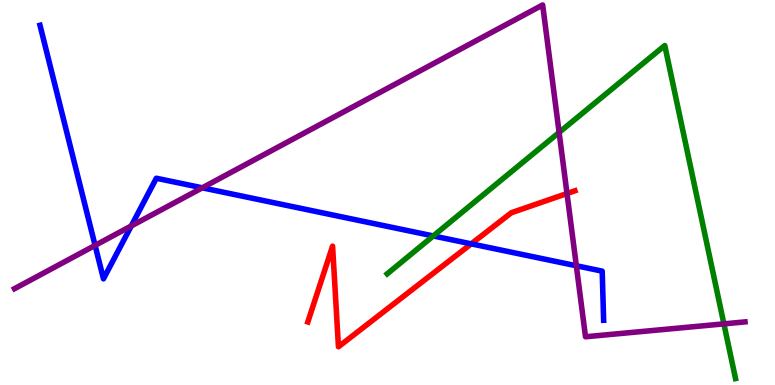[{'lines': ['blue', 'red'], 'intersections': [{'x': 6.08, 'y': 3.67}]}, {'lines': ['green', 'red'], 'intersections': []}, {'lines': ['purple', 'red'], 'intersections': [{'x': 7.32, 'y': 4.97}]}, {'lines': ['blue', 'green'], 'intersections': [{'x': 5.59, 'y': 3.87}]}, {'lines': ['blue', 'purple'], 'intersections': [{'x': 1.23, 'y': 3.63}, {'x': 1.69, 'y': 4.13}, {'x': 2.61, 'y': 5.12}, {'x': 7.44, 'y': 3.1}]}, {'lines': ['green', 'purple'], 'intersections': [{'x': 7.21, 'y': 6.56}, {'x': 9.34, 'y': 1.59}]}]